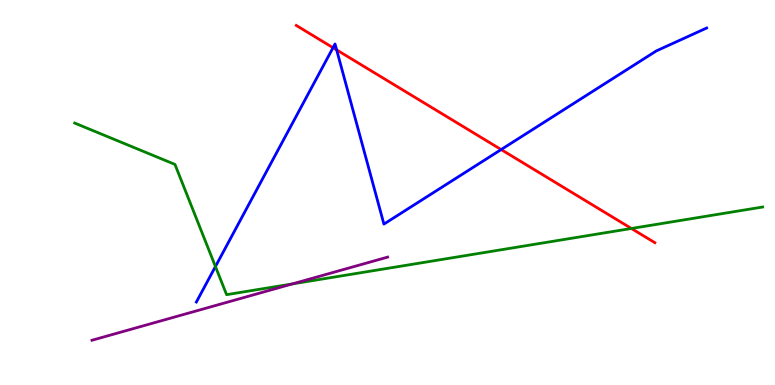[{'lines': ['blue', 'red'], 'intersections': [{'x': 4.3, 'y': 8.76}, {'x': 4.34, 'y': 8.7}, {'x': 6.47, 'y': 6.12}]}, {'lines': ['green', 'red'], 'intersections': [{'x': 8.15, 'y': 4.07}]}, {'lines': ['purple', 'red'], 'intersections': []}, {'lines': ['blue', 'green'], 'intersections': [{'x': 2.78, 'y': 3.08}]}, {'lines': ['blue', 'purple'], 'intersections': []}, {'lines': ['green', 'purple'], 'intersections': [{'x': 3.77, 'y': 2.63}]}]